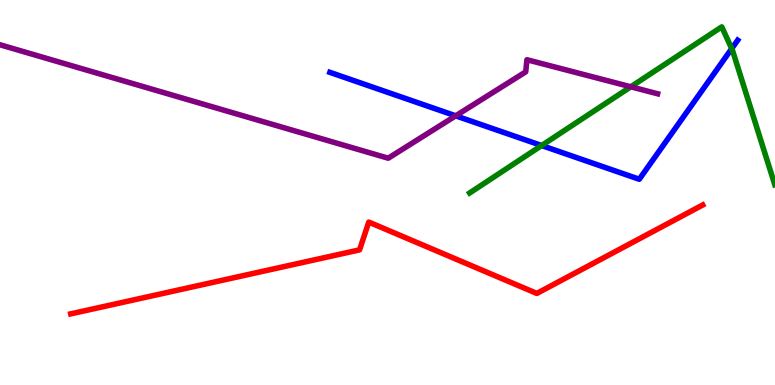[{'lines': ['blue', 'red'], 'intersections': []}, {'lines': ['green', 'red'], 'intersections': []}, {'lines': ['purple', 'red'], 'intersections': []}, {'lines': ['blue', 'green'], 'intersections': [{'x': 6.99, 'y': 6.22}, {'x': 9.44, 'y': 8.74}]}, {'lines': ['blue', 'purple'], 'intersections': [{'x': 5.88, 'y': 6.99}]}, {'lines': ['green', 'purple'], 'intersections': [{'x': 8.14, 'y': 7.75}]}]